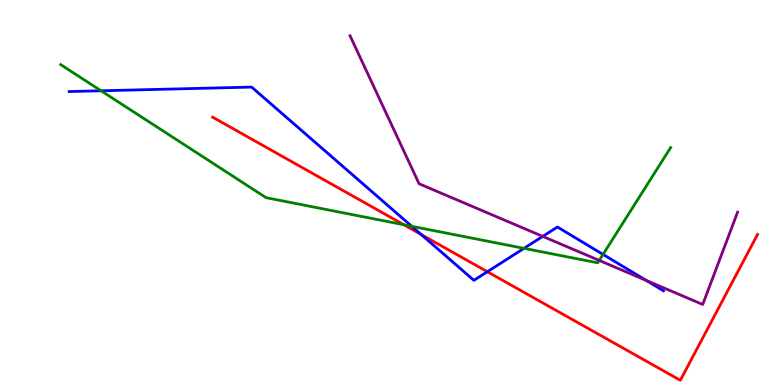[{'lines': ['blue', 'red'], 'intersections': [{'x': 5.43, 'y': 3.91}, {'x': 6.29, 'y': 2.94}]}, {'lines': ['green', 'red'], 'intersections': [{'x': 5.21, 'y': 4.16}]}, {'lines': ['purple', 'red'], 'intersections': []}, {'lines': ['blue', 'green'], 'intersections': [{'x': 1.3, 'y': 7.64}, {'x': 5.31, 'y': 4.12}, {'x': 6.76, 'y': 3.55}, {'x': 7.78, 'y': 3.39}]}, {'lines': ['blue', 'purple'], 'intersections': [{'x': 7.0, 'y': 3.86}, {'x': 8.34, 'y': 2.72}]}, {'lines': ['green', 'purple'], 'intersections': [{'x': 7.73, 'y': 3.24}]}]